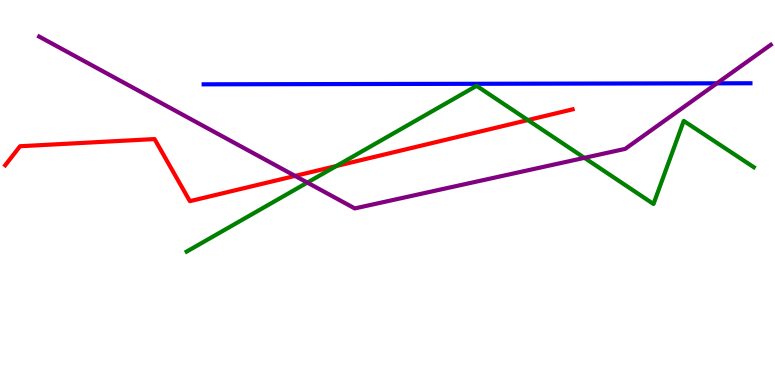[{'lines': ['blue', 'red'], 'intersections': []}, {'lines': ['green', 'red'], 'intersections': [{'x': 4.34, 'y': 5.69}, {'x': 6.81, 'y': 6.88}]}, {'lines': ['purple', 'red'], 'intersections': [{'x': 3.81, 'y': 5.43}]}, {'lines': ['blue', 'green'], 'intersections': []}, {'lines': ['blue', 'purple'], 'intersections': [{'x': 9.25, 'y': 7.84}]}, {'lines': ['green', 'purple'], 'intersections': [{'x': 3.97, 'y': 5.26}, {'x': 7.54, 'y': 5.9}]}]